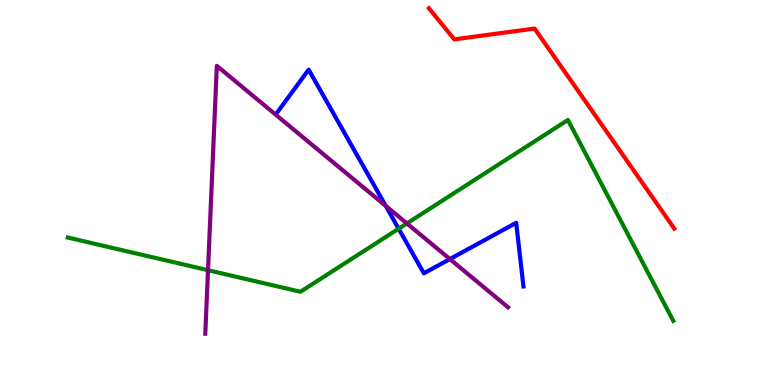[{'lines': ['blue', 'red'], 'intersections': []}, {'lines': ['green', 'red'], 'intersections': []}, {'lines': ['purple', 'red'], 'intersections': []}, {'lines': ['blue', 'green'], 'intersections': [{'x': 5.14, 'y': 4.06}]}, {'lines': ['blue', 'purple'], 'intersections': [{'x': 4.98, 'y': 4.65}, {'x': 5.8, 'y': 3.27}]}, {'lines': ['green', 'purple'], 'intersections': [{'x': 2.68, 'y': 2.98}, {'x': 5.25, 'y': 4.2}]}]